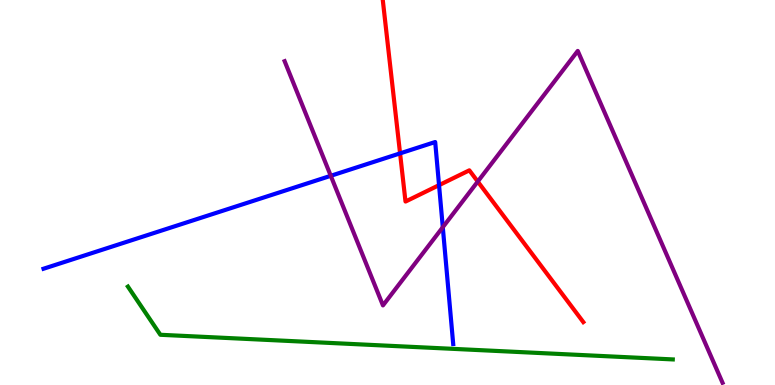[{'lines': ['blue', 'red'], 'intersections': [{'x': 5.16, 'y': 6.02}, {'x': 5.67, 'y': 5.19}]}, {'lines': ['green', 'red'], 'intersections': []}, {'lines': ['purple', 'red'], 'intersections': [{'x': 6.16, 'y': 5.28}]}, {'lines': ['blue', 'green'], 'intersections': []}, {'lines': ['blue', 'purple'], 'intersections': [{'x': 4.27, 'y': 5.43}, {'x': 5.71, 'y': 4.1}]}, {'lines': ['green', 'purple'], 'intersections': []}]